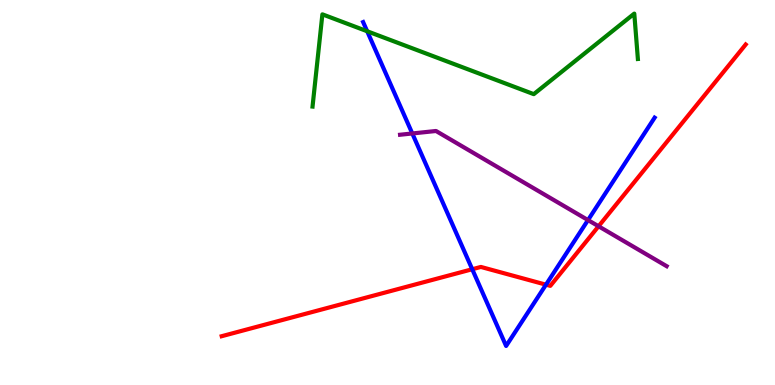[{'lines': ['blue', 'red'], 'intersections': [{'x': 6.09, 'y': 3.01}, {'x': 7.04, 'y': 2.61}]}, {'lines': ['green', 'red'], 'intersections': []}, {'lines': ['purple', 'red'], 'intersections': [{'x': 7.72, 'y': 4.12}]}, {'lines': ['blue', 'green'], 'intersections': [{'x': 4.74, 'y': 9.19}]}, {'lines': ['blue', 'purple'], 'intersections': [{'x': 5.32, 'y': 6.53}, {'x': 7.59, 'y': 4.28}]}, {'lines': ['green', 'purple'], 'intersections': []}]